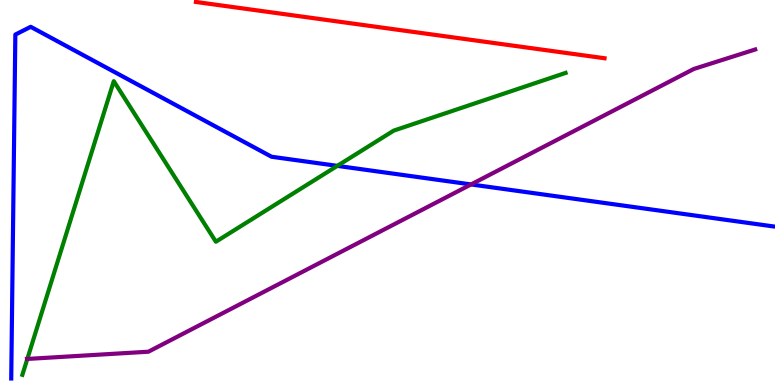[{'lines': ['blue', 'red'], 'intersections': []}, {'lines': ['green', 'red'], 'intersections': []}, {'lines': ['purple', 'red'], 'intersections': []}, {'lines': ['blue', 'green'], 'intersections': [{'x': 4.35, 'y': 5.69}]}, {'lines': ['blue', 'purple'], 'intersections': [{'x': 6.08, 'y': 5.21}]}, {'lines': ['green', 'purple'], 'intersections': [{'x': 0.353, 'y': 0.677}]}]